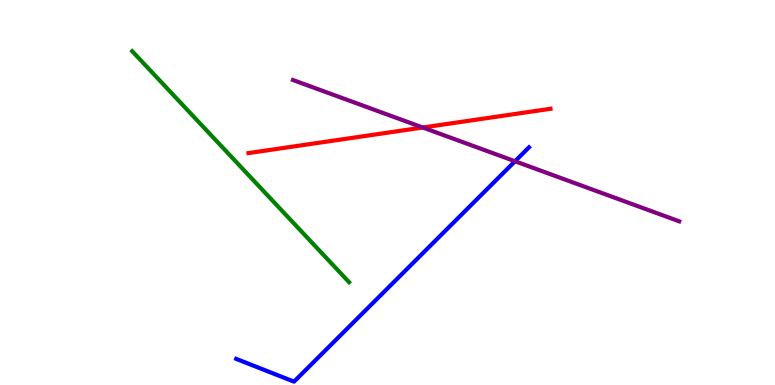[{'lines': ['blue', 'red'], 'intersections': []}, {'lines': ['green', 'red'], 'intersections': []}, {'lines': ['purple', 'red'], 'intersections': [{'x': 5.46, 'y': 6.69}]}, {'lines': ['blue', 'green'], 'intersections': []}, {'lines': ['blue', 'purple'], 'intersections': [{'x': 6.65, 'y': 5.81}]}, {'lines': ['green', 'purple'], 'intersections': []}]